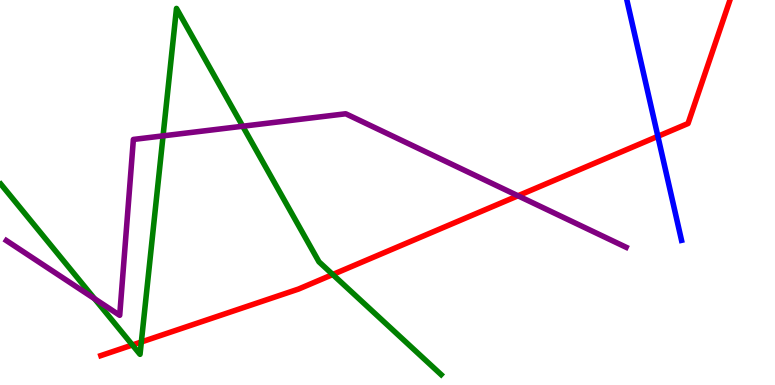[{'lines': ['blue', 'red'], 'intersections': [{'x': 8.49, 'y': 6.46}]}, {'lines': ['green', 'red'], 'intersections': [{'x': 1.71, 'y': 1.04}, {'x': 1.82, 'y': 1.12}, {'x': 4.29, 'y': 2.87}]}, {'lines': ['purple', 'red'], 'intersections': [{'x': 6.68, 'y': 4.91}]}, {'lines': ['blue', 'green'], 'intersections': []}, {'lines': ['blue', 'purple'], 'intersections': []}, {'lines': ['green', 'purple'], 'intersections': [{'x': 1.22, 'y': 2.24}, {'x': 2.1, 'y': 6.47}, {'x': 3.13, 'y': 6.72}]}]